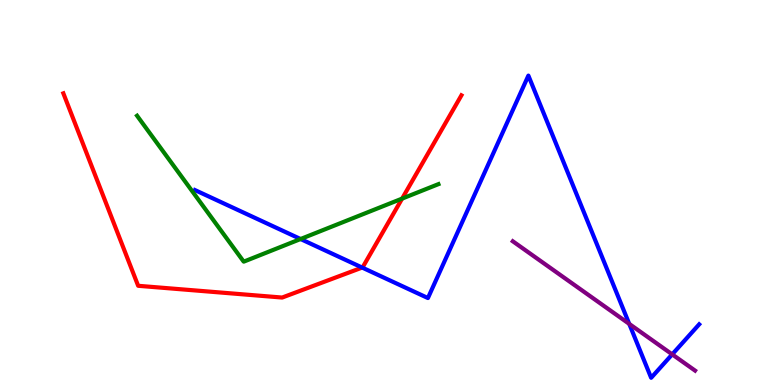[{'lines': ['blue', 'red'], 'intersections': [{'x': 4.67, 'y': 3.05}]}, {'lines': ['green', 'red'], 'intersections': [{'x': 5.19, 'y': 4.84}]}, {'lines': ['purple', 'red'], 'intersections': []}, {'lines': ['blue', 'green'], 'intersections': [{'x': 3.88, 'y': 3.79}]}, {'lines': ['blue', 'purple'], 'intersections': [{'x': 8.12, 'y': 1.59}, {'x': 8.67, 'y': 0.796}]}, {'lines': ['green', 'purple'], 'intersections': []}]